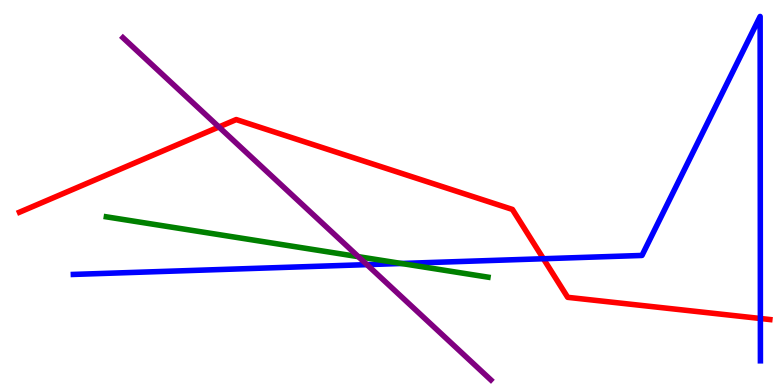[{'lines': ['blue', 'red'], 'intersections': [{'x': 7.01, 'y': 3.28}, {'x': 9.81, 'y': 1.73}]}, {'lines': ['green', 'red'], 'intersections': []}, {'lines': ['purple', 'red'], 'intersections': [{'x': 2.82, 'y': 6.7}]}, {'lines': ['blue', 'green'], 'intersections': [{'x': 5.18, 'y': 3.16}]}, {'lines': ['blue', 'purple'], 'intersections': [{'x': 4.73, 'y': 3.13}]}, {'lines': ['green', 'purple'], 'intersections': [{'x': 4.62, 'y': 3.33}]}]